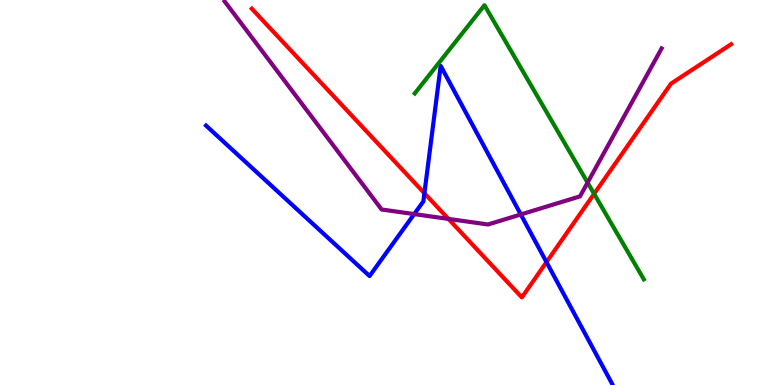[{'lines': ['blue', 'red'], 'intersections': [{'x': 5.48, 'y': 4.98}, {'x': 7.05, 'y': 3.19}]}, {'lines': ['green', 'red'], 'intersections': [{'x': 7.67, 'y': 4.97}]}, {'lines': ['purple', 'red'], 'intersections': [{'x': 5.79, 'y': 4.31}]}, {'lines': ['blue', 'green'], 'intersections': []}, {'lines': ['blue', 'purple'], 'intersections': [{'x': 5.34, 'y': 4.44}, {'x': 6.72, 'y': 4.43}]}, {'lines': ['green', 'purple'], 'intersections': [{'x': 7.58, 'y': 5.26}]}]